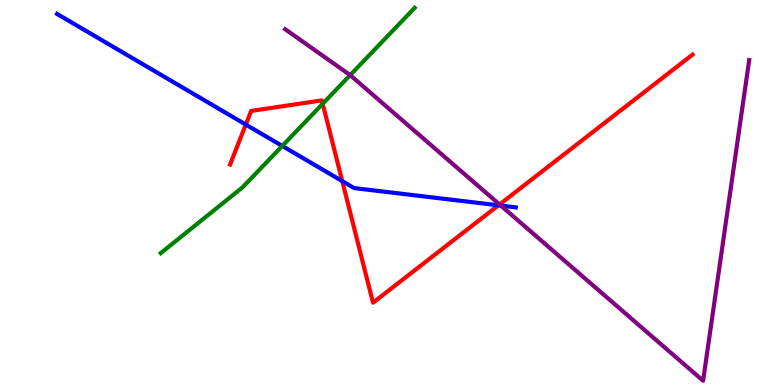[{'lines': ['blue', 'red'], 'intersections': [{'x': 3.17, 'y': 6.76}, {'x': 4.42, 'y': 5.3}, {'x': 6.43, 'y': 4.67}]}, {'lines': ['green', 'red'], 'intersections': [{'x': 4.16, 'y': 7.3}]}, {'lines': ['purple', 'red'], 'intersections': [{'x': 6.45, 'y': 4.69}]}, {'lines': ['blue', 'green'], 'intersections': [{'x': 3.64, 'y': 6.21}]}, {'lines': ['blue', 'purple'], 'intersections': [{'x': 6.46, 'y': 4.66}]}, {'lines': ['green', 'purple'], 'intersections': [{'x': 4.52, 'y': 8.05}]}]